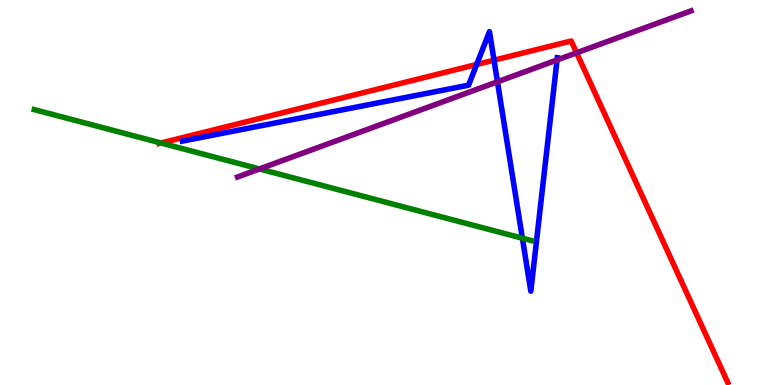[{'lines': ['blue', 'red'], 'intersections': [{'x': 6.15, 'y': 8.32}, {'x': 6.37, 'y': 8.44}]}, {'lines': ['green', 'red'], 'intersections': [{'x': 2.08, 'y': 6.29}]}, {'lines': ['purple', 'red'], 'intersections': [{'x': 7.44, 'y': 8.63}]}, {'lines': ['blue', 'green'], 'intersections': [{'x': 6.74, 'y': 3.81}]}, {'lines': ['blue', 'purple'], 'intersections': [{'x': 6.42, 'y': 7.88}, {'x': 7.19, 'y': 8.44}]}, {'lines': ['green', 'purple'], 'intersections': [{'x': 3.35, 'y': 5.61}]}]